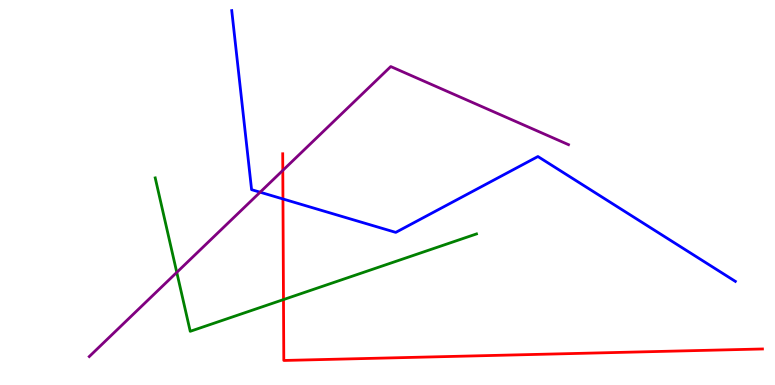[{'lines': ['blue', 'red'], 'intersections': [{'x': 3.65, 'y': 4.83}]}, {'lines': ['green', 'red'], 'intersections': [{'x': 3.66, 'y': 2.22}]}, {'lines': ['purple', 'red'], 'intersections': [{'x': 3.65, 'y': 5.57}]}, {'lines': ['blue', 'green'], 'intersections': []}, {'lines': ['blue', 'purple'], 'intersections': [{'x': 3.36, 'y': 5.01}]}, {'lines': ['green', 'purple'], 'intersections': [{'x': 2.28, 'y': 2.93}]}]